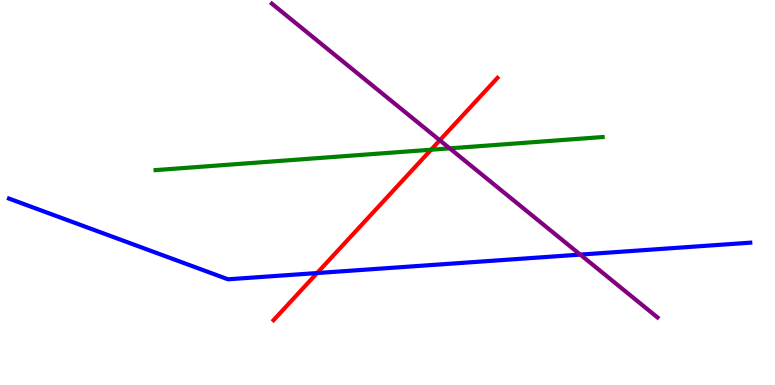[{'lines': ['blue', 'red'], 'intersections': [{'x': 4.09, 'y': 2.91}]}, {'lines': ['green', 'red'], 'intersections': [{'x': 5.56, 'y': 6.11}]}, {'lines': ['purple', 'red'], 'intersections': [{'x': 5.67, 'y': 6.36}]}, {'lines': ['blue', 'green'], 'intersections': []}, {'lines': ['blue', 'purple'], 'intersections': [{'x': 7.49, 'y': 3.39}]}, {'lines': ['green', 'purple'], 'intersections': [{'x': 5.8, 'y': 6.15}]}]